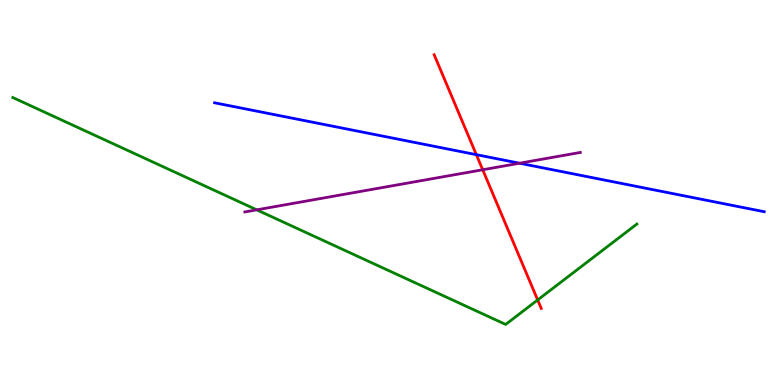[{'lines': ['blue', 'red'], 'intersections': [{'x': 6.15, 'y': 5.98}]}, {'lines': ['green', 'red'], 'intersections': [{'x': 6.94, 'y': 2.21}]}, {'lines': ['purple', 'red'], 'intersections': [{'x': 6.23, 'y': 5.59}]}, {'lines': ['blue', 'green'], 'intersections': []}, {'lines': ['blue', 'purple'], 'intersections': [{'x': 6.7, 'y': 5.76}]}, {'lines': ['green', 'purple'], 'intersections': [{'x': 3.31, 'y': 4.55}]}]